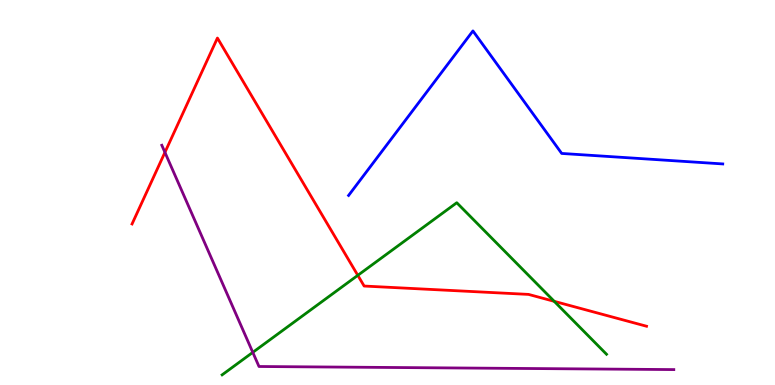[{'lines': ['blue', 'red'], 'intersections': []}, {'lines': ['green', 'red'], 'intersections': [{'x': 4.62, 'y': 2.85}, {'x': 7.15, 'y': 2.17}]}, {'lines': ['purple', 'red'], 'intersections': [{'x': 2.13, 'y': 6.04}]}, {'lines': ['blue', 'green'], 'intersections': []}, {'lines': ['blue', 'purple'], 'intersections': []}, {'lines': ['green', 'purple'], 'intersections': [{'x': 3.26, 'y': 0.848}]}]